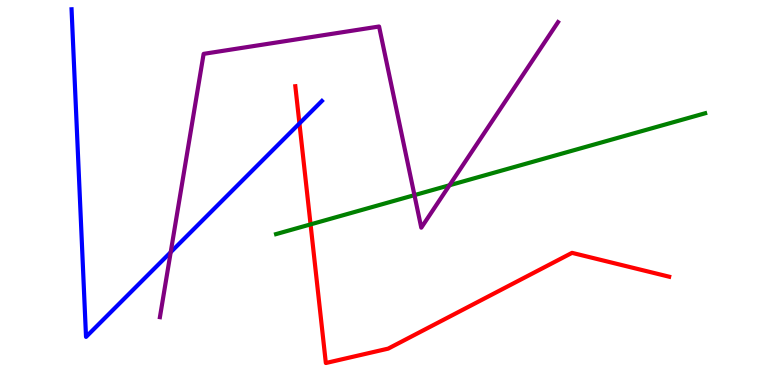[{'lines': ['blue', 'red'], 'intersections': [{'x': 3.86, 'y': 6.79}]}, {'lines': ['green', 'red'], 'intersections': [{'x': 4.01, 'y': 4.17}]}, {'lines': ['purple', 'red'], 'intersections': []}, {'lines': ['blue', 'green'], 'intersections': []}, {'lines': ['blue', 'purple'], 'intersections': [{'x': 2.2, 'y': 3.45}]}, {'lines': ['green', 'purple'], 'intersections': [{'x': 5.35, 'y': 4.93}, {'x': 5.8, 'y': 5.19}]}]